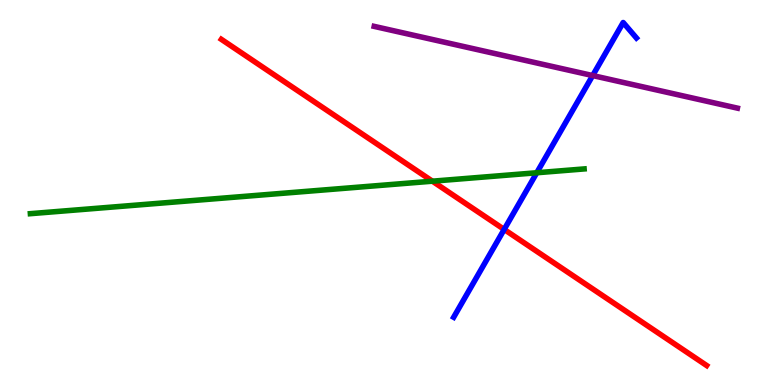[{'lines': ['blue', 'red'], 'intersections': [{'x': 6.51, 'y': 4.04}]}, {'lines': ['green', 'red'], 'intersections': [{'x': 5.58, 'y': 5.29}]}, {'lines': ['purple', 'red'], 'intersections': []}, {'lines': ['blue', 'green'], 'intersections': [{'x': 6.93, 'y': 5.51}]}, {'lines': ['blue', 'purple'], 'intersections': [{'x': 7.65, 'y': 8.04}]}, {'lines': ['green', 'purple'], 'intersections': []}]